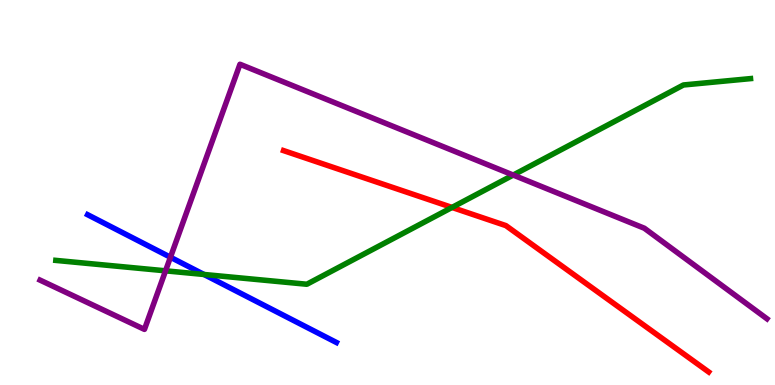[{'lines': ['blue', 'red'], 'intersections': []}, {'lines': ['green', 'red'], 'intersections': [{'x': 5.83, 'y': 4.61}]}, {'lines': ['purple', 'red'], 'intersections': []}, {'lines': ['blue', 'green'], 'intersections': [{'x': 2.63, 'y': 2.87}]}, {'lines': ['blue', 'purple'], 'intersections': [{'x': 2.2, 'y': 3.32}]}, {'lines': ['green', 'purple'], 'intersections': [{'x': 2.14, 'y': 2.97}, {'x': 6.62, 'y': 5.45}]}]